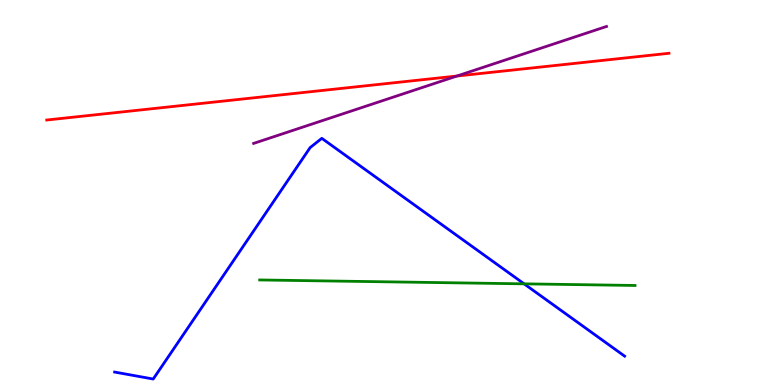[{'lines': ['blue', 'red'], 'intersections': []}, {'lines': ['green', 'red'], 'intersections': []}, {'lines': ['purple', 'red'], 'intersections': [{'x': 5.9, 'y': 8.03}]}, {'lines': ['blue', 'green'], 'intersections': [{'x': 6.76, 'y': 2.63}]}, {'lines': ['blue', 'purple'], 'intersections': []}, {'lines': ['green', 'purple'], 'intersections': []}]